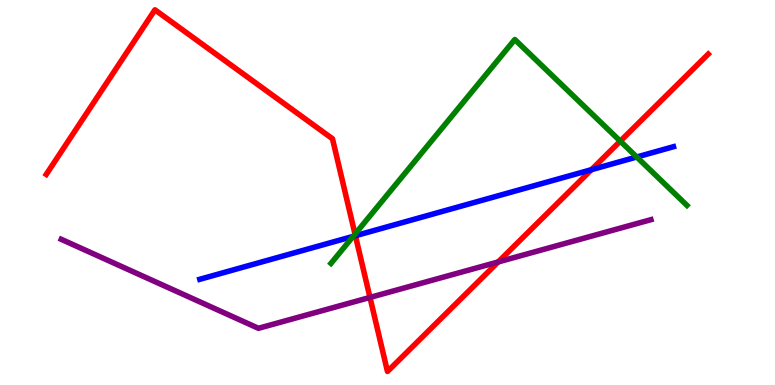[{'lines': ['blue', 'red'], 'intersections': [{'x': 4.59, 'y': 3.88}, {'x': 7.63, 'y': 5.59}]}, {'lines': ['green', 'red'], 'intersections': [{'x': 4.58, 'y': 3.92}, {'x': 8.0, 'y': 6.33}]}, {'lines': ['purple', 'red'], 'intersections': [{'x': 4.77, 'y': 2.27}, {'x': 6.43, 'y': 3.2}]}, {'lines': ['blue', 'green'], 'intersections': [{'x': 4.56, 'y': 3.86}, {'x': 8.22, 'y': 5.92}]}, {'lines': ['blue', 'purple'], 'intersections': []}, {'lines': ['green', 'purple'], 'intersections': []}]